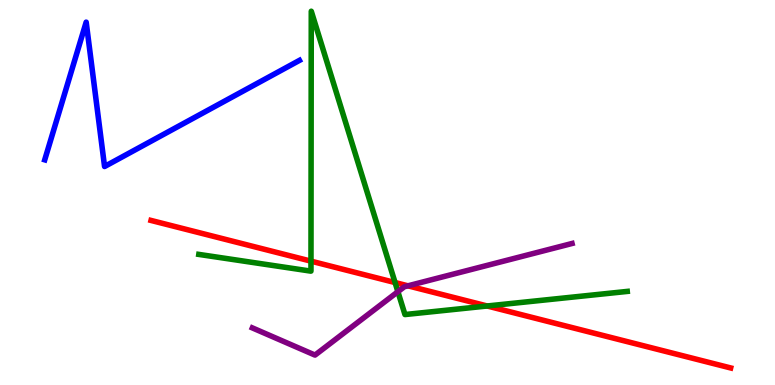[{'lines': ['blue', 'red'], 'intersections': []}, {'lines': ['green', 'red'], 'intersections': [{'x': 4.01, 'y': 3.22}, {'x': 5.1, 'y': 2.66}, {'x': 6.29, 'y': 2.05}]}, {'lines': ['purple', 'red'], 'intersections': [{'x': 5.26, 'y': 2.58}]}, {'lines': ['blue', 'green'], 'intersections': []}, {'lines': ['blue', 'purple'], 'intersections': []}, {'lines': ['green', 'purple'], 'intersections': [{'x': 5.13, 'y': 2.42}]}]